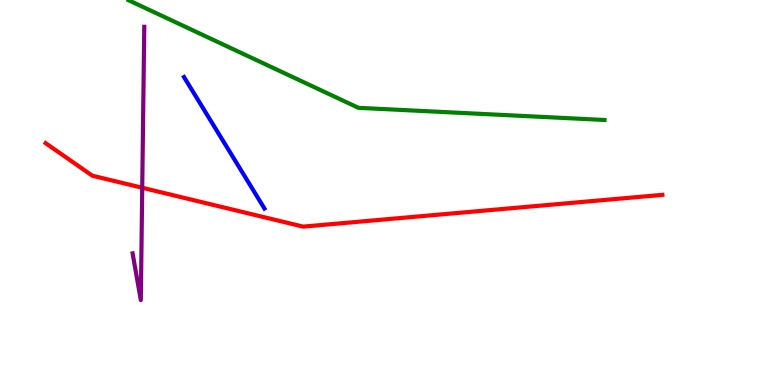[{'lines': ['blue', 'red'], 'intersections': []}, {'lines': ['green', 'red'], 'intersections': []}, {'lines': ['purple', 'red'], 'intersections': [{'x': 1.84, 'y': 5.12}]}, {'lines': ['blue', 'green'], 'intersections': []}, {'lines': ['blue', 'purple'], 'intersections': []}, {'lines': ['green', 'purple'], 'intersections': []}]